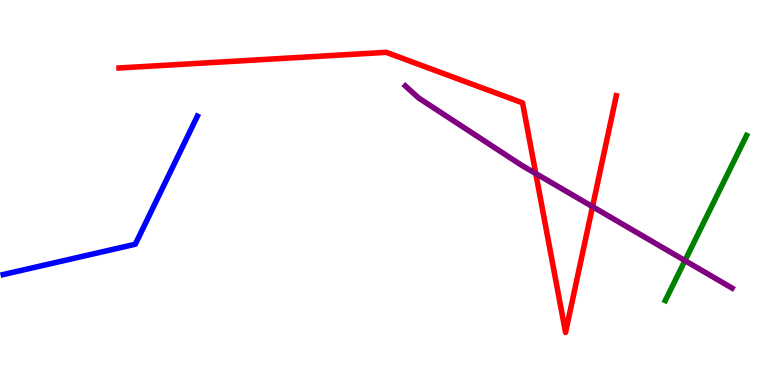[{'lines': ['blue', 'red'], 'intersections': []}, {'lines': ['green', 'red'], 'intersections': []}, {'lines': ['purple', 'red'], 'intersections': [{'x': 6.91, 'y': 5.49}, {'x': 7.65, 'y': 4.63}]}, {'lines': ['blue', 'green'], 'intersections': []}, {'lines': ['blue', 'purple'], 'intersections': []}, {'lines': ['green', 'purple'], 'intersections': [{'x': 8.84, 'y': 3.23}]}]